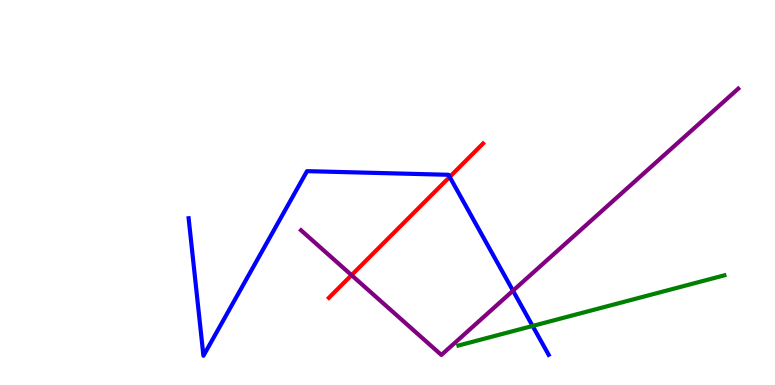[{'lines': ['blue', 'red'], 'intersections': [{'x': 5.8, 'y': 5.4}]}, {'lines': ['green', 'red'], 'intersections': []}, {'lines': ['purple', 'red'], 'intersections': [{'x': 4.54, 'y': 2.85}]}, {'lines': ['blue', 'green'], 'intersections': [{'x': 6.87, 'y': 1.53}]}, {'lines': ['blue', 'purple'], 'intersections': [{'x': 6.62, 'y': 2.45}]}, {'lines': ['green', 'purple'], 'intersections': []}]